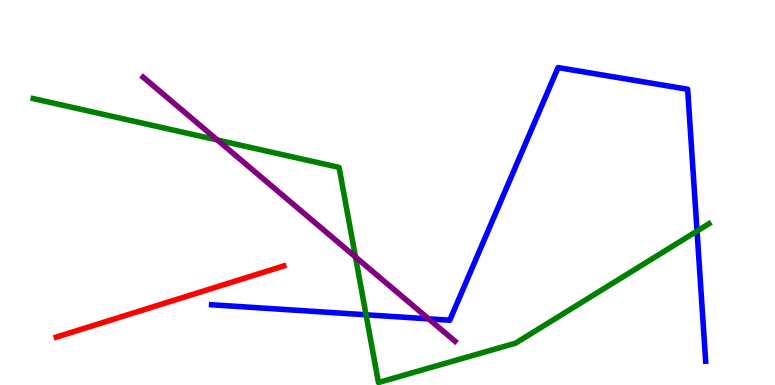[{'lines': ['blue', 'red'], 'intersections': []}, {'lines': ['green', 'red'], 'intersections': []}, {'lines': ['purple', 'red'], 'intersections': []}, {'lines': ['blue', 'green'], 'intersections': [{'x': 4.72, 'y': 1.82}, {'x': 8.99, 'y': 4.0}]}, {'lines': ['blue', 'purple'], 'intersections': [{'x': 5.53, 'y': 1.72}]}, {'lines': ['green', 'purple'], 'intersections': [{'x': 2.8, 'y': 6.36}, {'x': 4.59, 'y': 3.33}]}]